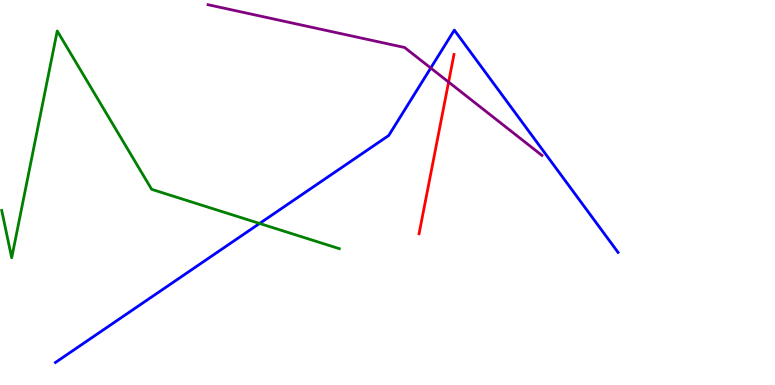[{'lines': ['blue', 'red'], 'intersections': []}, {'lines': ['green', 'red'], 'intersections': []}, {'lines': ['purple', 'red'], 'intersections': [{'x': 5.79, 'y': 7.87}]}, {'lines': ['blue', 'green'], 'intersections': [{'x': 3.35, 'y': 4.2}]}, {'lines': ['blue', 'purple'], 'intersections': [{'x': 5.56, 'y': 8.23}]}, {'lines': ['green', 'purple'], 'intersections': []}]